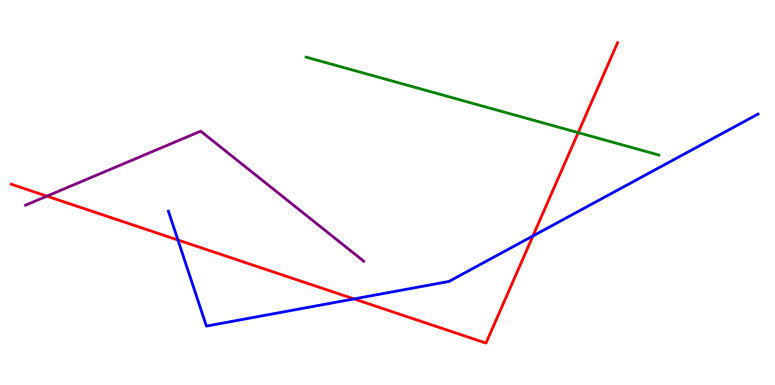[{'lines': ['blue', 'red'], 'intersections': [{'x': 2.3, 'y': 3.77}, {'x': 4.57, 'y': 2.24}, {'x': 6.88, 'y': 3.87}]}, {'lines': ['green', 'red'], 'intersections': [{'x': 7.46, 'y': 6.55}]}, {'lines': ['purple', 'red'], 'intersections': [{'x': 0.605, 'y': 4.91}]}, {'lines': ['blue', 'green'], 'intersections': []}, {'lines': ['blue', 'purple'], 'intersections': []}, {'lines': ['green', 'purple'], 'intersections': []}]